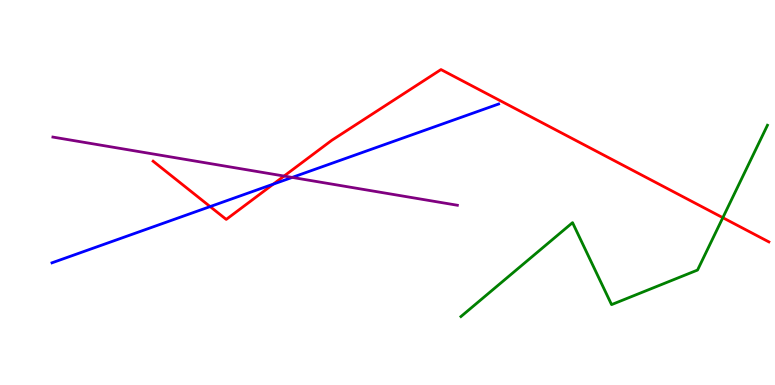[{'lines': ['blue', 'red'], 'intersections': [{'x': 2.71, 'y': 4.63}, {'x': 3.53, 'y': 5.22}]}, {'lines': ['green', 'red'], 'intersections': [{'x': 9.33, 'y': 4.35}]}, {'lines': ['purple', 'red'], 'intersections': [{'x': 3.67, 'y': 5.43}]}, {'lines': ['blue', 'green'], 'intersections': []}, {'lines': ['blue', 'purple'], 'intersections': [{'x': 3.77, 'y': 5.39}]}, {'lines': ['green', 'purple'], 'intersections': []}]